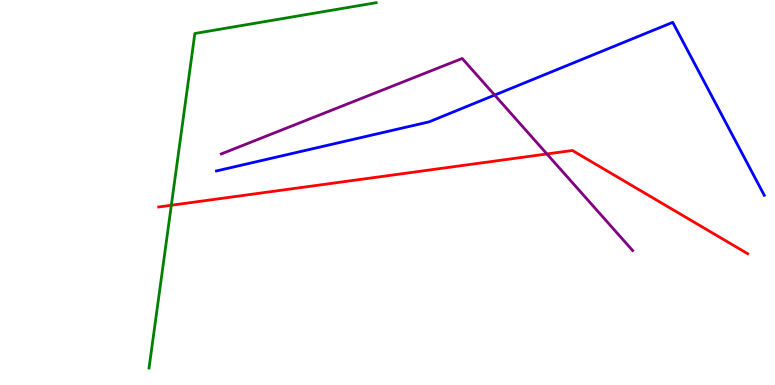[{'lines': ['blue', 'red'], 'intersections': []}, {'lines': ['green', 'red'], 'intersections': [{'x': 2.21, 'y': 4.67}]}, {'lines': ['purple', 'red'], 'intersections': [{'x': 7.06, 'y': 6.0}]}, {'lines': ['blue', 'green'], 'intersections': []}, {'lines': ['blue', 'purple'], 'intersections': [{'x': 6.38, 'y': 7.53}]}, {'lines': ['green', 'purple'], 'intersections': []}]